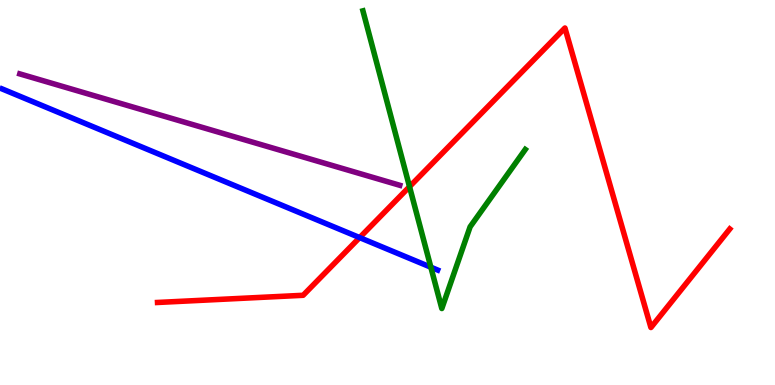[{'lines': ['blue', 'red'], 'intersections': [{'x': 4.64, 'y': 3.83}]}, {'lines': ['green', 'red'], 'intersections': [{'x': 5.28, 'y': 5.15}]}, {'lines': ['purple', 'red'], 'intersections': []}, {'lines': ['blue', 'green'], 'intersections': [{'x': 5.56, 'y': 3.06}]}, {'lines': ['blue', 'purple'], 'intersections': []}, {'lines': ['green', 'purple'], 'intersections': []}]